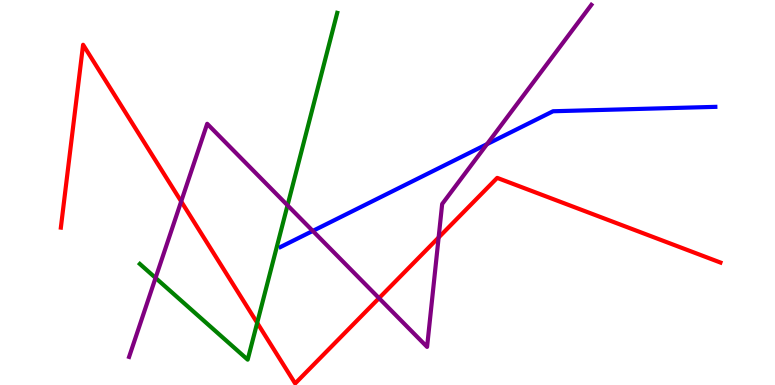[{'lines': ['blue', 'red'], 'intersections': []}, {'lines': ['green', 'red'], 'intersections': [{'x': 3.32, 'y': 1.62}]}, {'lines': ['purple', 'red'], 'intersections': [{'x': 2.34, 'y': 4.77}, {'x': 4.89, 'y': 2.26}, {'x': 5.66, 'y': 3.83}]}, {'lines': ['blue', 'green'], 'intersections': []}, {'lines': ['blue', 'purple'], 'intersections': [{'x': 4.04, 'y': 4.0}, {'x': 6.28, 'y': 6.26}]}, {'lines': ['green', 'purple'], 'intersections': [{'x': 2.01, 'y': 2.78}, {'x': 3.71, 'y': 4.67}]}]